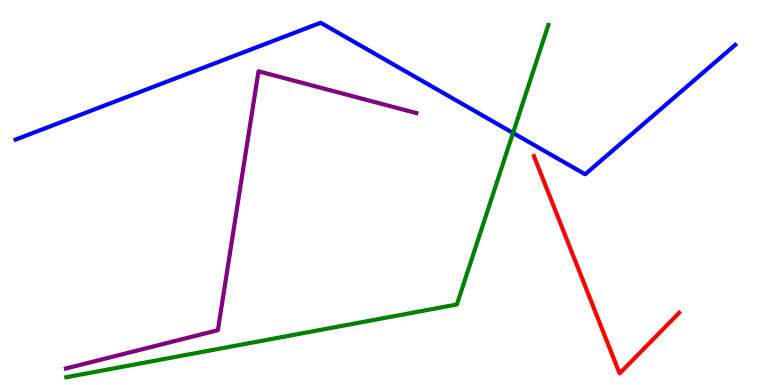[{'lines': ['blue', 'red'], 'intersections': []}, {'lines': ['green', 'red'], 'intersections': []}, {'lines': ['purple', 'red'], 'intersections': []}, {'lines': ['blue', 'green'], 'intersections': [{'x': 6.62, 'y': 6.55}]}, {'lines': ['blue', 'purple'], 'intersections': []}, {'lines': ['green', 'purple'], 'intersections': []}]